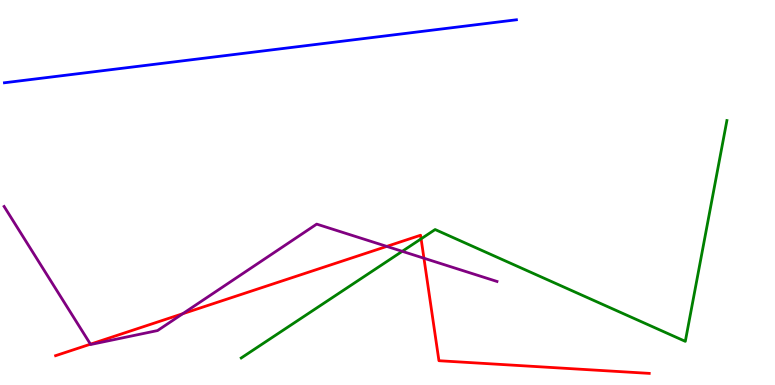[{'lines': ['blue', 'red'], 'intersections': []}, {'lines': ['green', 'red'], 'intersections': [{'x': 5.43, 'y': 3.8}]}, {'lines': ['purple', 'red'], 'intersections': [{'x': 1.17, 'y': 1.06}, {'x': 2.36, 'y': 1.85}, {'x': 4.99, 'y': 3.6}, {'x': 5.47, 'y': 3.29}]}, {'lines': ['blue', 'green'], 'intersections': []}, {'lines': ['blue', 'purple'], 'intersections': []}, {'lines': ['green', 'purple'], 'intersections': [{'x': 5.19, 'y': 3.47}]}]